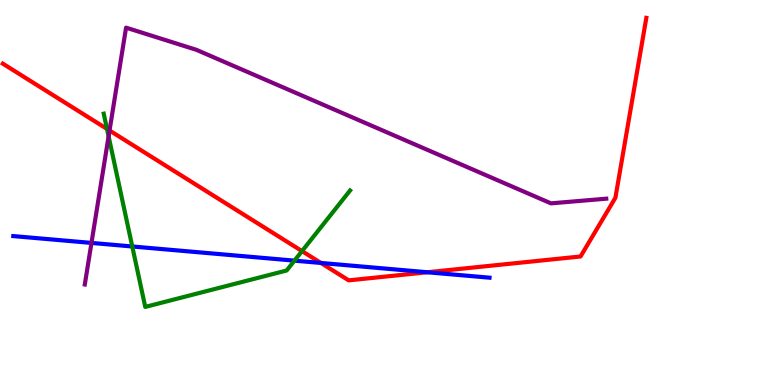[{'lines': ['blue', 'red'], 'intersections': [{'x': 4.14, 'y': 3.17}, {'x': 5.51, 'y': 2.93}]}, {'lines': ['green', 'red'], 'intersections': [{'x': 1.38, 'y': 6.65}, {'x': 3.9, 'y': 3.48}]}, {'lines': ['purple', 'red'], 'intersections': [{'x': 1.41, 'y': 6.61}]}, {'lines': ['blue', 'green'], 'intersections': [{'x': 1.71, 'y': 3.6}, {'x': 3.8, 'y': 3.23}]}, {'lines': ['blue', 'purple'], 'intersections': [{'x': 1.18, 'y': 3.69}]}, {'lines': ['green', 'purple'], 'intersections': [{'x': 1.4, 'y': 6.46}]}]